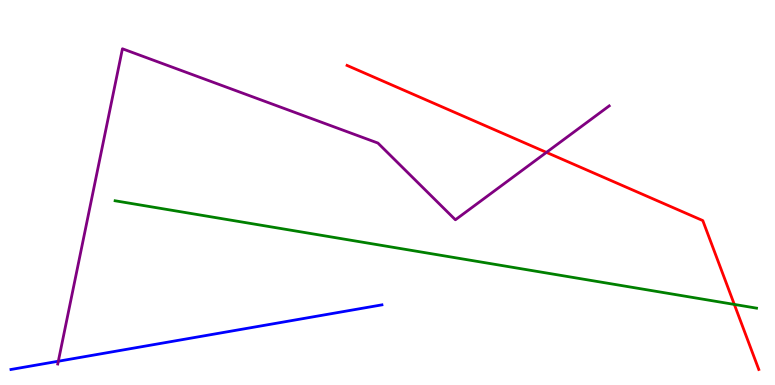[{'lines': ['blue', 'red'], 'intersections': []}, {'lines': ['green', 'red'], 'intersections': [{'x': 9.48, 'y': 2.09}]}, {'lines': ['purple', 'red'], 'intersections': [{'x': 7.05, 'y': 6.04}]}, {'lines': ['blue', 'green'], 'intersections': []}, {'lines': ['blue', 'purple'], 'intersections': [{'x': 0.753, 'y': 0.617}]}, {'lines': ['green', 'purple'], 'intersections': []}]